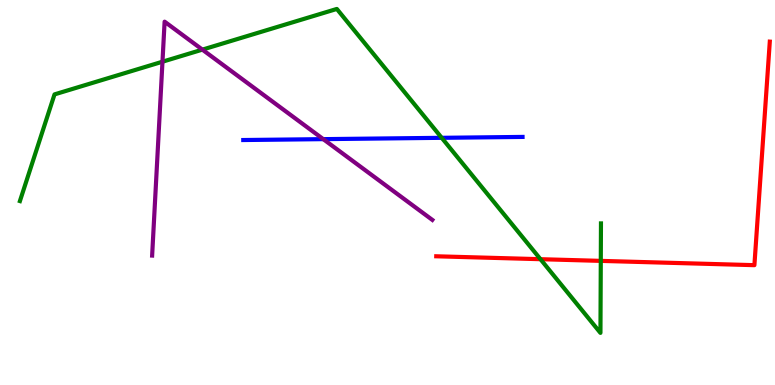[{'lines': ['blue', 'red'], 'intersections': []}, {'lines': ['green', 'red'], 'intersections': [{'x': 6.97, 'y': 3.27}, {'x': 7.75, 'y': 3.22}]}, {'lines': ['purple', 'red'], 'intersections': []}, {'lines': ['blue', 'green'], 'intersections': [{'x': 5.7, 'y': 6.42}]}, {'lines': ['blue', 'purple'], 'intersections': [{'x': 4.17, 'y': 6.39}]}, {'lines': ['green', 'purple'], 'intersections': [{'x': 2.1, 'y': 8.4}, {'x': 2.61, 'y': 8.71}]}]